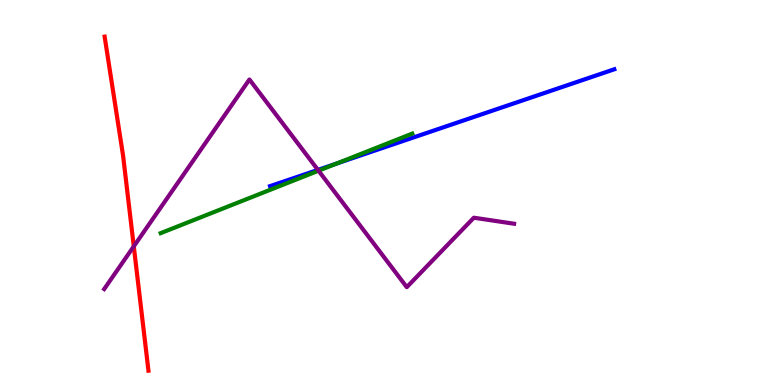[{'lines': ['blue', 'red'], 'intersections': []}, {'lines': ['green', 'red'], 'intersections': []}, {'lines': ['purple', 'red'], 'intersections': [{'x': 1.73, 'y': 3.6}]}, {'lines': ['blue', 'green'], 'intersections': [{'x': 4.34, 'y': 5.75}]}, {'lines': ['blue', 'purple'], 'intersections': [{'x': 4.1, 'y': 5.59}]}, {'lines': ['green', 'purple'], 'intersections': [{'x': 4.11, 'y': 5.57}]}]